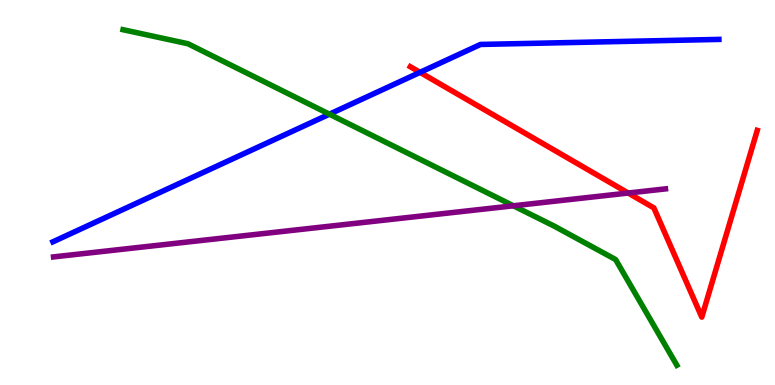[{'lines': ['blue', 'red'], 'intersections': [{'x': 5.42, 'y': 8.12}]}, {'lines': ['green', 'red'], 'intersections': []}, {'lines': ['purple', 'red'], 'intersections': [{'x': 8.11, 'y': 4.99}]}, {'lines': ['blue', 'green'], 'intersections': [{'x': 4.25, 'y': 7.03}]}, {'lines': ['blue', 'purple'], 'intersections': []}, {'lines': ['green', 'purple'], 'intersections': [{'x': 6.62, 'y': 4.65}]}]